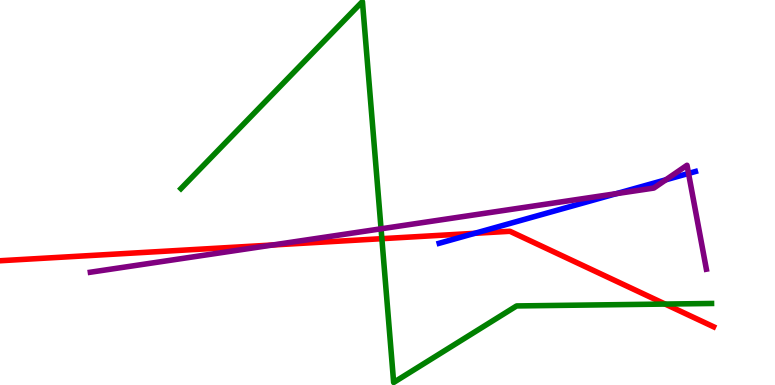[{'lines': ['blue', 'red'], 'intersections': [{'x': 6.13, 'y': 3.94}]}, {'lines': ['green', 'red'], 'intersections': [{'x': 4.93, 'y': 3.8}, {'x': 8.58, 'y': 2.1}]}, {'lines': ['purple', 'red'], 'intersections': [{'x': 3.52, 'y': 3.64}]}, {'lines': ['blue', 'green'], 'intersections': []}, {'lines': ['blue', 'purple'], 'intersections': [{'x': 7.95, 'y': 4.97}, {'x': 8.59, 'y': 5.33}, {'x': 8.88, 'y': 5.5}]}, {'lines': ['green', 'purple'], 'intersections': [{'x': 4.92, 'y': 4.06}]}]